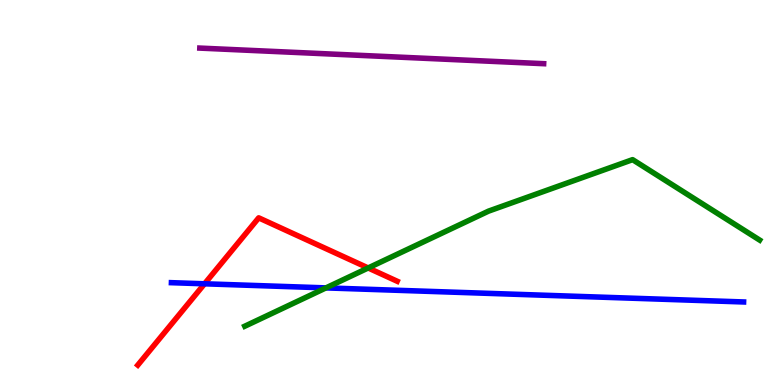[{'lines': ['blue', 'red'], 'intersections': [{'x': 2.64, 'y': 2.63}]}, {'lines': ['green', 'red'], 'intersections': [{'x': 4.75, 'y': 3.04}]}, {'lines': ['purple', 'red'], 'intersections': []}, {'lines': ['blue', 'green'], 'intersections': [{'x': 4.21, 'y': 2.52}]}, {'lines': ['blue', 'purple'], 'intersections': []}, {'lines': ['green', 'purple'], 'intersections': []}]